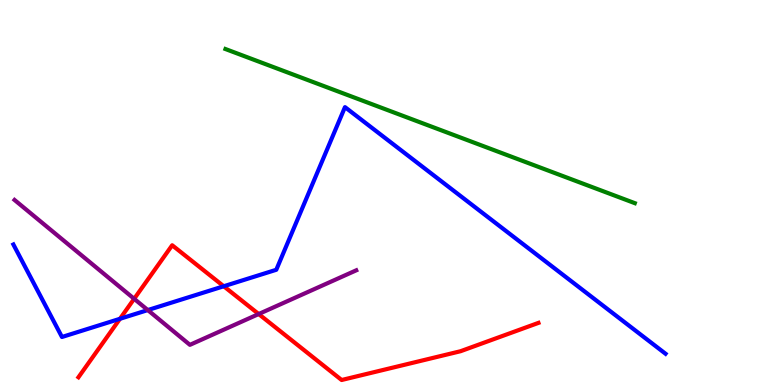[{'lines': ['blue', 'red'], 'intersections': [{'x': 1.55, 'y': 1.72}, {'x': 2.89, 'y': 2.56}]}, {'lines': ['green', 'red'], 'intersections': []}, {'lines': ['purple', 'red'], 'intersections': [{'x': 1.73, 'y': 2.24}, {'x': 3.34, 'y': 1.84}]}, {'lines': ['blue', 'green'], 'intersections': []}, {'lines': ['blue', 'purple'], 'intersections': [{'x': 1.91, 'y': 1.95}]}, {'lines': ['green', 'purple'], 'intersections': []}]